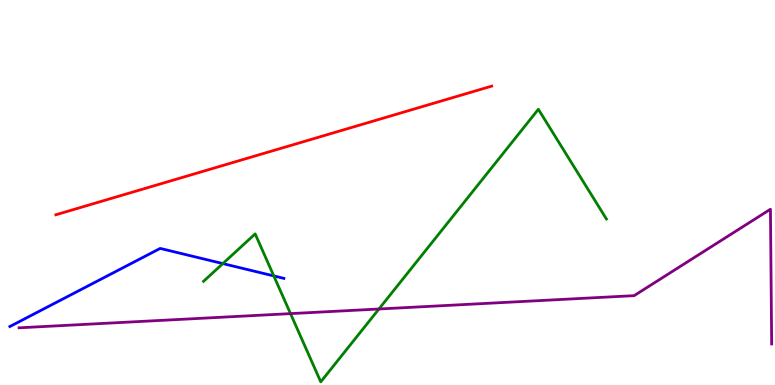[{'lines': ['blue', 'red'], 'intersections': []}, {'lines': ['green', 'red'], 'intersections': []}, {'lines': ['purple', 'red'], 'intersections': []}, {'lines': ['blue', 'green'], 'intersections': [{'x': 2.88, 'y': 3.15}, {'x': 3.53, 'y': 2.83}]}, {'lines': ['blue', 'purple'], 'intersections': []}, {'lines': ['green', 'purple'], 'intersections': [{'x': 3.75, 'y': 1.85}, {'x': 4.89, 'y': 1.97}]}]